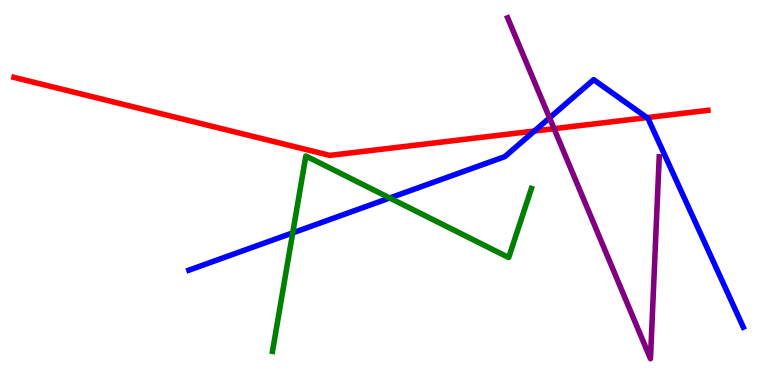[{'lines': ['blue', 'red'], 'intersections': [{'x': 6.9, 'y': 6.6}, {'x': 8.35, 'y': 6.95}]}, {'lines': ['green', 'red'], 'intersections': []}, {'lines': ['purple', 'red'], 'intersections': [{'x': 7.15, 'y': 6.66}]}, {'lines': ['blue', 'green'], 'intersections': [{'x': 3.78, 'y': 3.95}, {'x': 5.03, 'y': 4.86}]}, {'lines': ['blue', 'purple'], 'intersections': [{'x': 7.09, 'y': 6.94}]}, {'lines': ['green', 'purple'], 'intersections': []}]